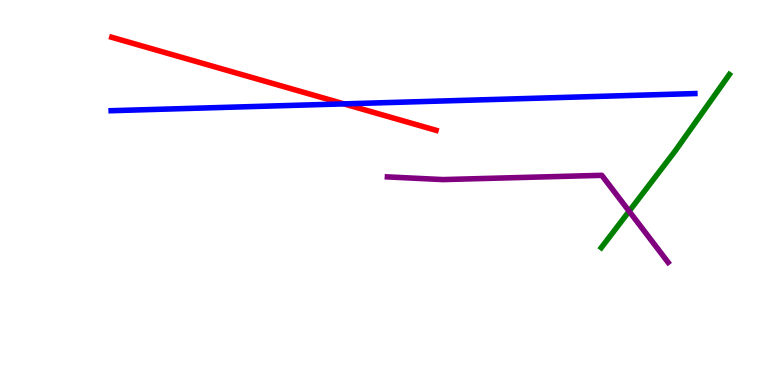[{'lines': ['blue', 'red'], 'intersections': [{'x': 4.44, 'y': 7.3}]}, {'lines': ['green', 'red'], 'intersections': []}, {'lines': ['purple', 'red'], 'intersections': []}, {'lines': ['blue', 'green'], 'intersections': []}, {'lines': ['blue', 'purple'], 'intersections': []}, {'lines': ['green', 'purple'], 'intersections': [{'x': 8.12, 'y': 4.51}]}]